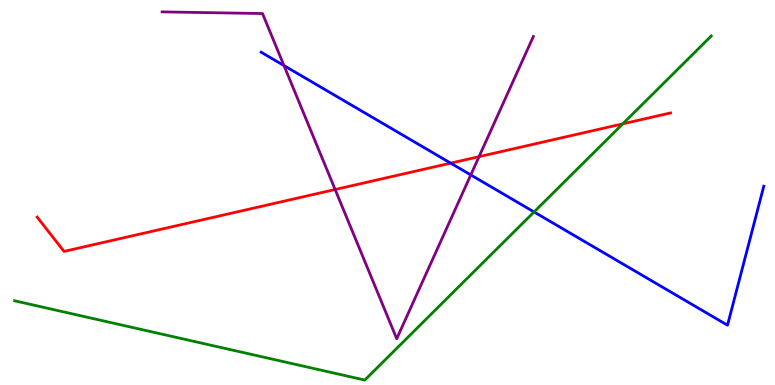[{'lines': ['blue', 'red'], 'intersections': [{'x': 5.81, 'y': 5.76}]}, {'lines': ['green', 'red'], 'intersections': [{'x': 8.04, 'y': 6.78}]}, {'lines': ['purple', 'red'], 'intersections': [{'x': 4.32, 'y': 5.08}, {'x': 6.18, 'y': 5.93}]}, {'lines': ['blue', 'green'], 'intersections': [{'x': 6.89, 'y': 4.49}]}, {'lines': ['blue', 'purple'], 'intersections': [{'x': 3.66, 'y': 8.3}, {'x': 6.07, 'y': 5.46}]}, {'lines': ['green', 'purple'], 'intersections': []}]